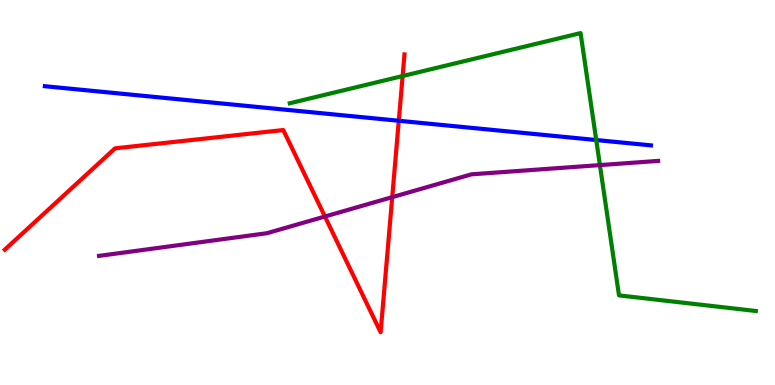[{'lines': ['blue', 'red'], 'intersections': [{'x': 5.15, 'y': 6.86}]}, {'lines': ['green', 'red'], 'intersections': [{'x': 5.2, 'y': 8.02}]}, {'lines': ['purple', 'red'], 'intersections': [{'x': 4.19, 'y': 4.38}, {'x': 5.06, 'y': 4.88}]}, {'lines': ['blue', 'green'], 'intersections': [{'x': 7.69, 'y': 6.36}]}, {'lines': ['blue', 'purple'], 'intersections': []}, {'lines': ['green', 'purple'], 'intersections': [{'x': 7.74, 'y': 5.71}]}]